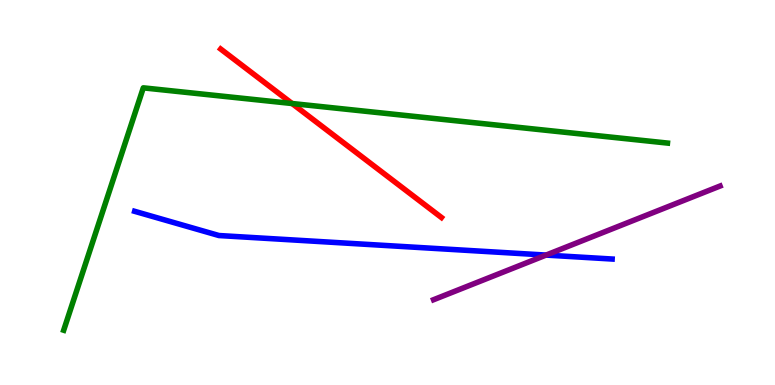[{'lines': ['blue', 'red'], 'intersections': []}, {'lines': ['green', 'red'], 'intersections': [{'x': 3.77, 'y': 7.31}]}, {'lines': ['purple', 'red'], 'intersections': []}, {'lines': ['blue', 'green'], 'intersections': []}, {'lines': ['blue', 'purple'], 'intersections': [{'x': 7.05, 'y': 3.37}]}, {'lines': ['green', 'purple'], 'intersections': []}]